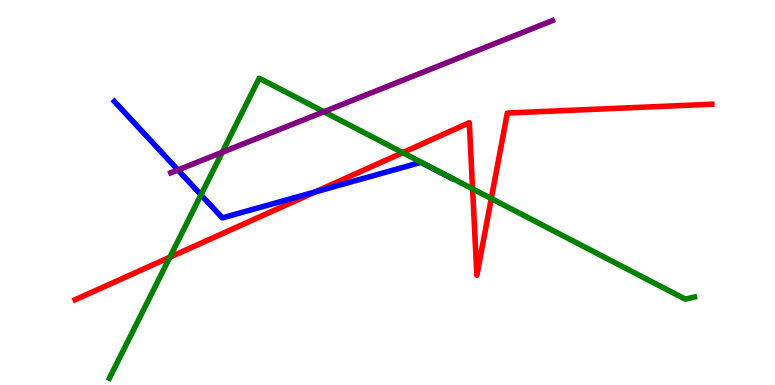[{'lines': ['blue', 'red'], 'intersections': [{'x': 4.07, 'y': 5.02}]}, {'lines': ['green', 'red'], 'intersections': [{'x': 2.19, 'y': 3.32}, {'x': 5.2, 'y': 6.04}, {'x': 6.1, 'y': 5.09}, {'x': 6.34, 'y': 4.84}]}, {'lines': ['purple', 'red'], 'intersections': []}, {'lines': ['blue', 'green'], 'intersections': [{'x': 2.59, 'y': 4.94}]}, {'lines': ['blue', 'purple'], 'intersections': [{'x': 2.3, 'y': 5.59}]}, {'lines': ['green', 'purple'], 'intersections': [{'x': 2.87, 'y': 6.04}, {'x': 4.18, 'y': 7.1}]}]